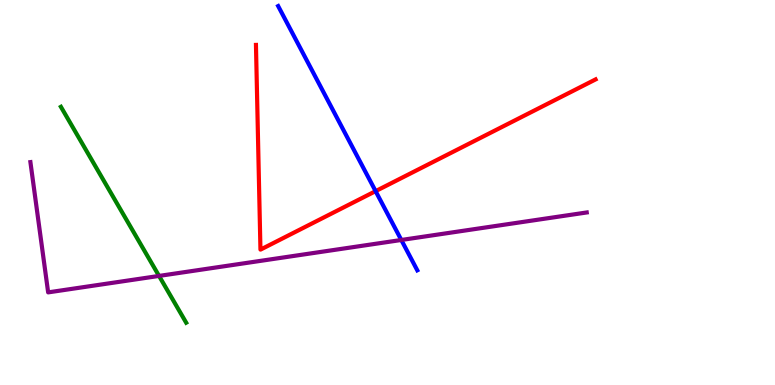[{'lines': ['blue', 'red'], 'intersections': [{'x': 4.85, 'y': 5.04}]}, {'lines': ['green', 'red'], 'intersections': []}, {'lines': ['purple', 'red'], 'intersections': []}, {'lines': ['blue', 'green'], 'intersections': []}, {'lines': ['blue', 'purple'], 'intersections': [{'x': 5.18, 'y': 3.77}]}, {'lines': ['green', 'purple'], 'intersections': [{'x': 2.05, 'y': 2.83}]}]